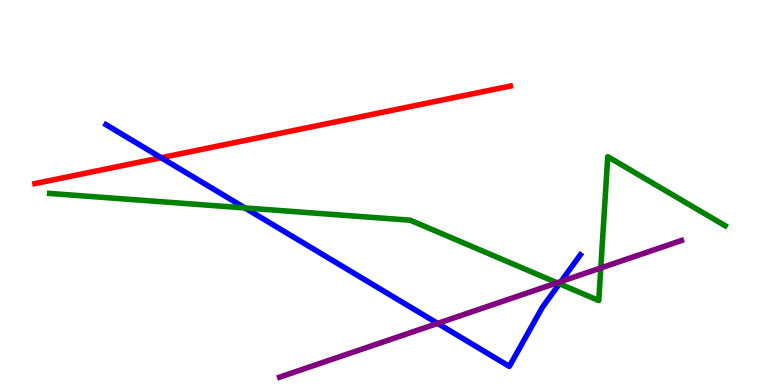[{'lines': ['blue', 'red'], 'intersections': [{'x': 2.08, 'y': 5.9}]}, {'lines': ['green', 'red'], 'intersections': []}, {'lines': ['purple', 'red'], 'intersections': []}, {'lines': ['blue', 'green'], 'intersections': [{'x': 3.16, 'y': 4.6}, {'x': 7.22, 'y': 2.63}]}, {'lines': ['blue', 'purple'], 'intersections': [{'x': 5.65, 'y': 1.6}, {'x': 7.24, 'y': 2.69}]}, {'lines': ['green', 'purple'], 'intersections': [{'x': 7.19, 'y': 2.65}, {'x': 7.75, 'y': 3.04}]}]